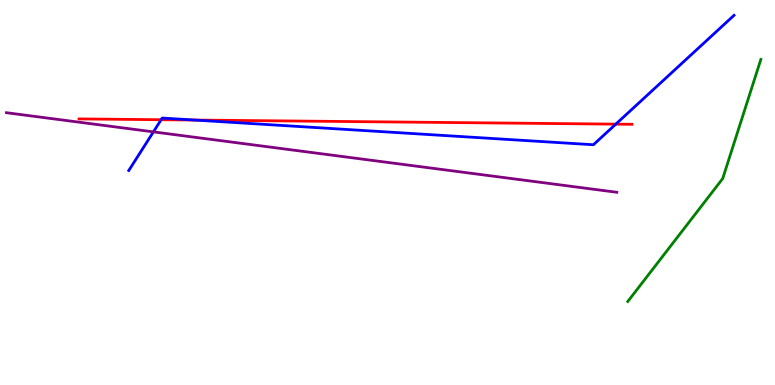[{'lines': ['blue', 'red'], 'intersections': [{'x': 2.08, 'y': 6.89}, {'x': 2.51, 'y': 6.88}, {'x': 7.95, 'y': 6.78}]}, {'lines': ['green', 'red'], 'intersections': []}, {'lines': ['purple', 'red'], 'intersections': []}, {'lines': ['blue', 'green'], 'intersections': []}, {'lines': ['blue', 'purple'], 'intersections': [{'x': 1.98, 'y': 6.57}]}, {'lines': ['green', 'purple'], 'intersections': []}]